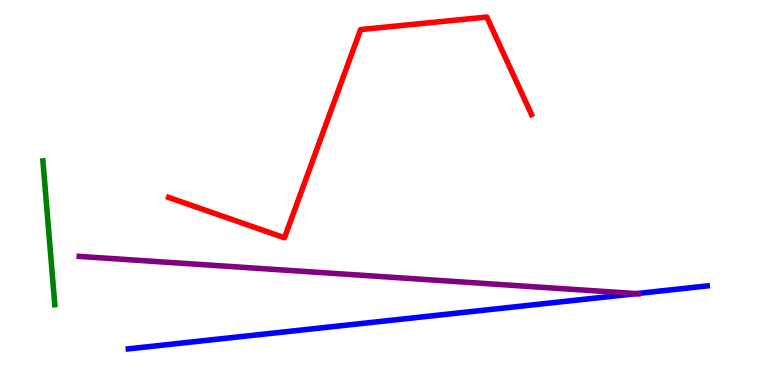[{'lines': ['blue', 'red'], 'intersections': []}, {'lines': ['green', 'red'], 'intersections': []}, {'lines': ['purple', 'red'], 'intersections': []}, {'lines': ['blue', 'green'], 'intersections': []}, {'lines': ['blue', 'purple'], 'intersections': [{'x': 8.21, 'y': 2.37}]}, {'lines': ['green', 'purple'], 'intersections': []}]